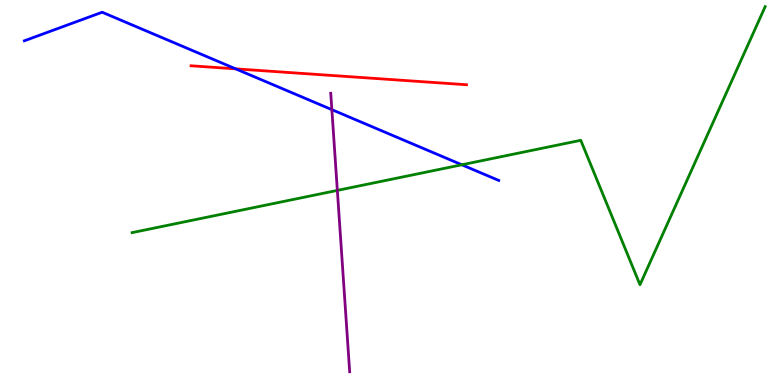[{'lines': ['blue', 'red'], 'intersections': [{'x': 3.04, 'y': 8.21}]}, {'lines': ['green', 'red'], 'intersections': []}, {'lines': ['purple', 'red'], 'intersections': []}, {'lines': ['blue', 'green'], 'intersections': [{'x': 5.96, 'y': 5.72}]}, {'lines': ['blue', 'purple'], 'intersections': [{'x': 4.28, 'y': 7.15}]}, {'lines': ['green', 'purple'], 'intersections': [{'x': 4.35, 'y': 5.05}]}]